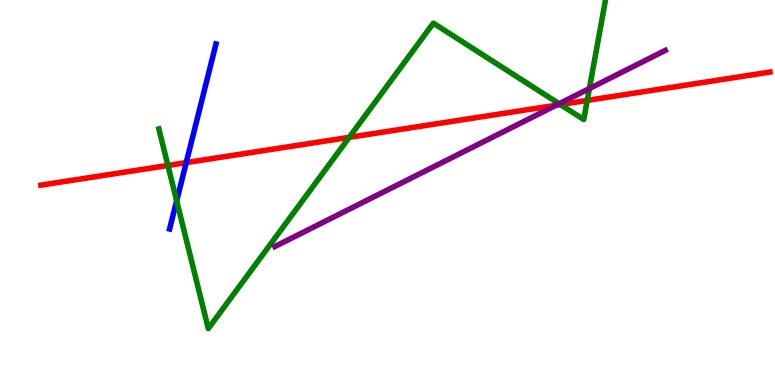[{'lines': ['blue', 'red'], 'intersections': [{'x': 2.4, 'y': 5.78}]}, {'lines': ['green', 'red'], 'intersections': [{'x': 2.17, 'y': 5.7}, {'x': 4.51, 'y': 6.43}, {'x': 7.23, 'y': 7.28}, {'x': 7.58, 'y': 7.39}]}, {'lines': ['purple', 'red'], 'intersections': [{'x': 7.18, 'y': 7.27}]}, {'lines': ['blue', 'green'], 'intersections': [{'x': 2.28, 'y': 4.78}]}, {'lines': ['blue', 'purple'], 'intersections': []}, {'lines': ['green', 'purple'], 'intersections': [{'x': 7.21, 'y': 7.31}, {'x': 7.6, 'y': 7.7}]}]